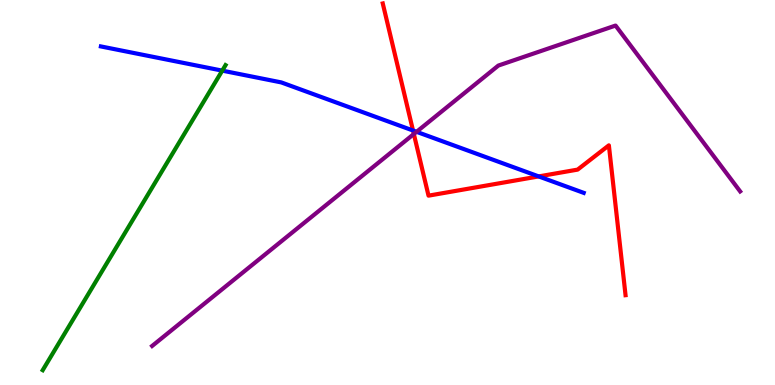[{'lines': ['blue', 'red'], 'intersections': [{'x': 5.33, 'y': 6.61}, {'x': 6.95, 'y': 5.42}]}, {'lines': ['green', 'red'], 'intersections': []}, {'lines': ['purple', 'red'], 'intersections': [{'x': 5.34, 'y': 6.52}]}, {'lines': ['blue', 'green'], 'intersections': [{'x': 2.87, 'y': 8.17}]}, {'lines': ['blue', 'purple'], 'intersections': [{'x': 5.37, 'y': 6.58}]}, {'lines': ['green', 'purple'], 'intersections': []}]